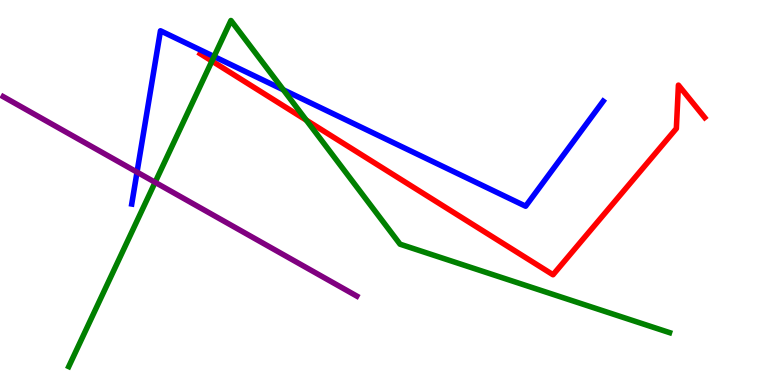[{'lines': ['blue', 'red'], 'intersections': []}, {'lines': ['green', 'red'], 'intersections': [{'x': 2.73, 'y': 8.41}, {'x': 3.95, 'y': 6.88}]}, {'lines': ['purple', 'red'], 'intersections': []}, {'lines': ['blue', 'green'], 'intersections': [{'x': 2.76, 'y': 8.53}, {'x': 3.66, 'y': 7.67}]}, {'lines': ['blue', 'purple'], 'intersections': [{'x': 1.77, 'y': 5.53}]}, {'lines': ['green', 'purple'], 'intersections': [{'x': 2.0, 'y': 5.26}]}]